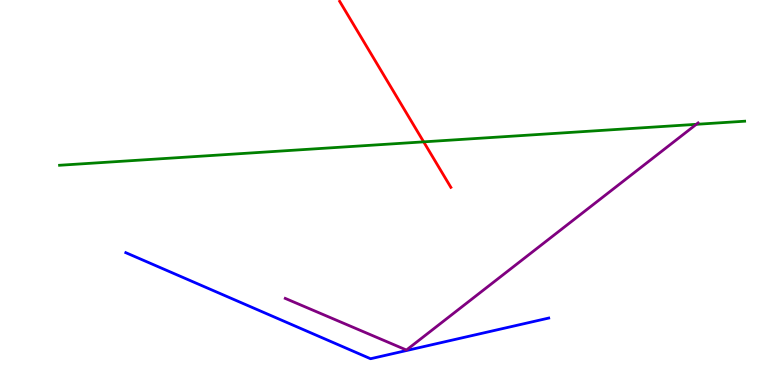[{'lines': ['blue', 'red'], 'intersections': []}, {'lines': ['green', 'red'], 'intersections': [{'x': 5.47, 'y': 6.32}]}, {'lines': ['purple', 'red'], 'intersections': []}, {'lines': ['blue', 'green'], 'intersections': []}, {'lines': ['blue', 'purple'], 'intersections': []}, {'lines': ['green', 'purple'], 'intersections': [{'x': 8.98, 'y': 6.77}]}]